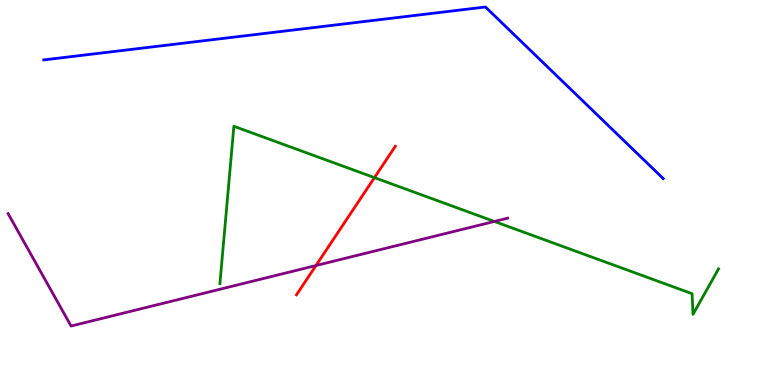[{'lines': ['blue', 'red'], 'intersections': []}, {'lines': ['green', 'red'], 'intersections': [{'x': 4.83, 'y': 5.39}]}, {'lines': ['purple', 'red'], 'intersections': [{'x': 4.08, 'y': 3.1}]}, {'lines': ['blue', 'green'], 'intersections': []}, {'lines': ['blue', 'purple'], 'intersections': []}, {'lines': ['green', 'purple'], 'intersections': [{'x': 6.38, 'y': 4.25}]}]